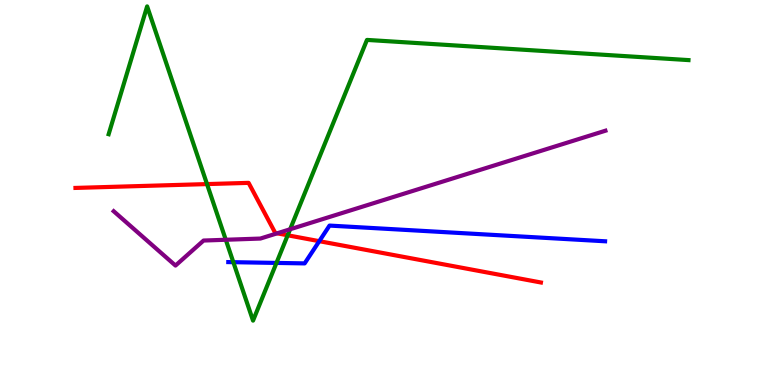[{'lines': ['blue', 'red'], 'intersections': [{'x': 4.12, 'y': 3.74}]}, {'lines': ['green', 'red'], 'intersections': [{'x': 2.67, 'y': 5.22}, {'x': 3.71, 'y': 3.89}]}, {'lines': ['purple', 'red'], 'intersections': [{'x': 3.58, 'y': 3.94}]}, {'lines': ['blue', 'green'], 'intersections': [{'x': 3.01, 'y': 3.19}, {'x': 3.57, 'y': 3.17}]}, {'lines': ['blue', 'purple'], 'intersections': []}, {'lines': ['green', 'purple'], 'intersections': [{'x': 2.91, 'y': 3.77}, {'x': 3.74, 'y': 4.05}]}]